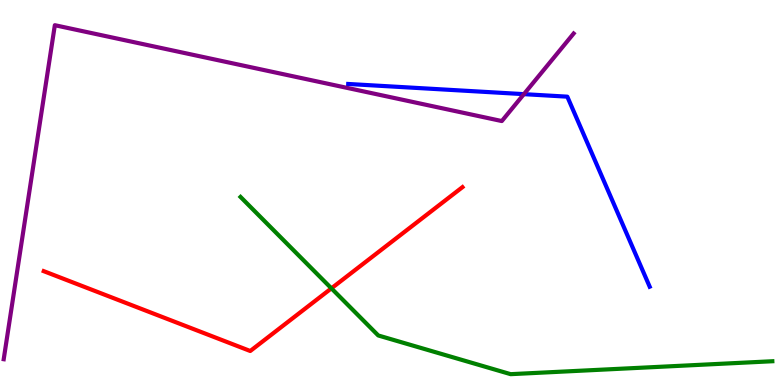[{'lines': ['blue', 'red'], 'intersections': []}, {'lines': ['green', 'red'], 'intersections': [{'x': 4.28, 'y': 2.51}]}, {'lines': ['purple', 'red'], 'intersections': []}, {'lines': ['blue', 'green'], 'intersections': []}, {'lines': ['blue', 'purple'], 'intersections': [{'x': 6.76, 'y': 7.55}]}, {'lines': ['green', 'purple'], 'intersections': []}]